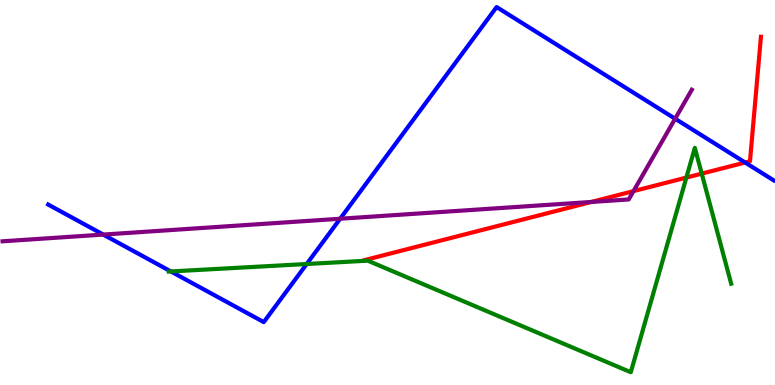[{'lines': ['blue', 'red'], 'intersections': [{'x': 9.61, 'y': 5.78}]}, {'lines': ['green', 'red'], 'intersections': [{'x': 8.86, 'y': 5.39}, {'x': 9.05, 'y': 5.49}]}, {'lines': ['purple', 'red'], 'intersections': [{'x': 7.63, 'y': 4.75}, {'x': 8.17, 'y': 5.04}]}, {'lines': ['blue', 'green'], 'intersections': [{'x': 2.2, 'y': 2.95}, {'x': 3.96, 'y': 3.14}]}, {'lines': ['blue', 'purple'], 'intersections': [{'x': 1.33, 'y': 3.91}, {'x': 4.39, 'y': 4.32}, {'x': 8.71, 'y': 6.92}]}, {'lines': ['green', 'purple'], 'intersections': []}]